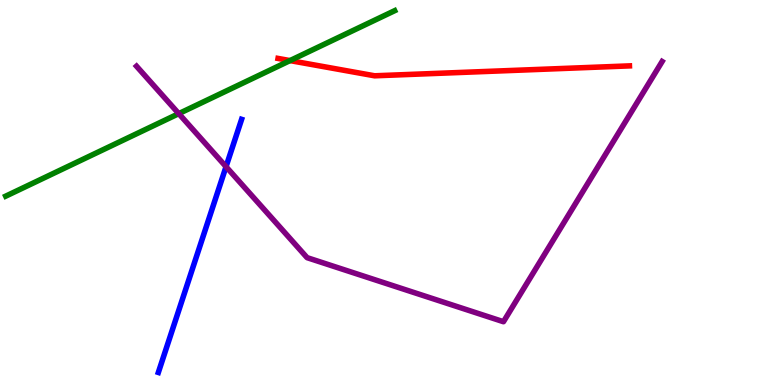[{'lines': ['blue', 'red'], 'intersections': []}, {'lines': ['green', 'red'], 'intersections': [{'x': 3.74, 'y': 8.43}]}, {'lines': ['purple', 'red'], 'intersections': []}, {'lines': ['blue', 'green'], 'intersections': []}, {'lines': ['blue', 'purple'], 'intersections': [{'x': 2.92, 'y': 5.67}]}, {'lines': ['green', 'purple'], 'intersections': [{'x': 2.31, 'y': 7.05}]}]